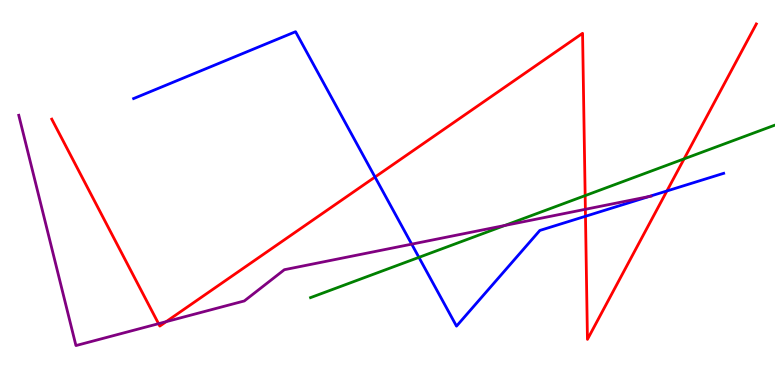[{'lines': ['blue', 'red'], 'intersections': [{'x': 4.84, 'y': 5.4}, {'x': 7.55, 'y': 4.38}, {'x': 8.61, 'y': 5.04}]}, {'lines': ['green', 'red'], 'intersections': [{'x': 7.55, 'y': 4.92}, {'x': 8.83, 'y': 5.87}]}, {'lines': ['purple', 'red'], 'intersections': [{'x': 2.05, 'y': 1.59}, {'x': 2.14, 'y': 1.65}, {'x': 7.55, 'y': 4.56}]}, {'lines': ['blue', 'green'], 'intersections': [{'x': 5.41, 'y': 3.32}]}, {'lines': ['blue', 'purple'], 'intersections': [{'x': 5.31, 'y': 3.66}, {'x': 8.37, 'y': 4.9}]}, {'lines': ['green', 'purple'], 'intersections': [{'x': 6.51, 'y': 4.14}]}]